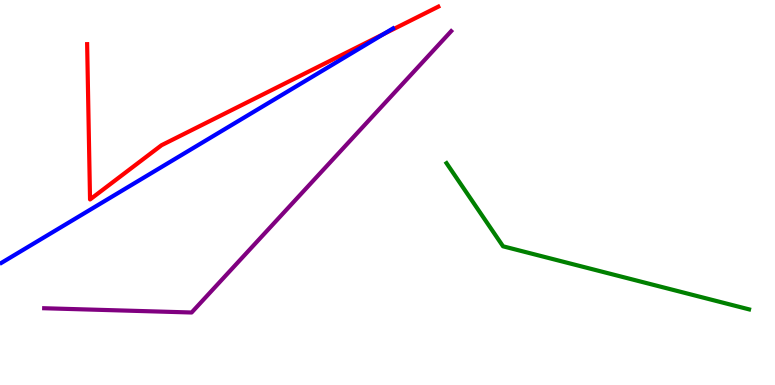[{'lines': ['blue', 'red'], 'intersections': [{'x': 4.95, 'y': 9.12}]}, {'lines': ['green', 'red'], 'intersections': []}, {'lines': ['purple', 'red'], 'intersections': []}, {'lines': ['blue', 'green'], 'intersections': []}, {'lines': ['blue', 'purple'], 'intersections': []}, {'lines': ['green', 'purple'], 'intersections': []}]